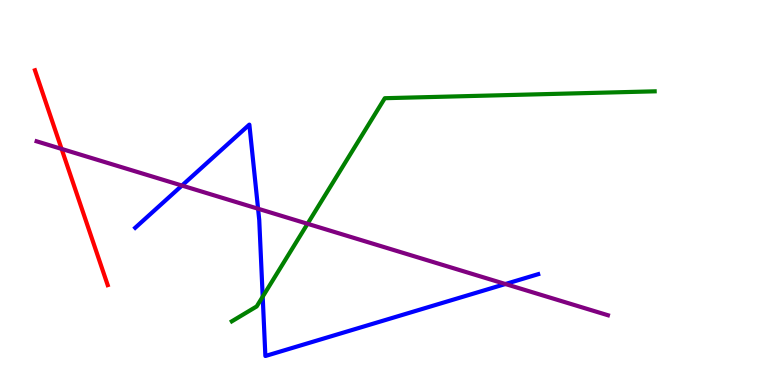[{'lines': ['blue', 'red'], 'intersections': []}, {'lines': ['green', 'red'], 'intersections': []}, {'lines': ['purple', 'red'], 'intersections': [{'x': 0.795, 'y': 6.13}]}, {'lines': ['blue', 'green'], 'intersections': [{'x': 3.39, 'y': 2.29}]}, {'lines': ['blue', 'purple'], 'intersections': [{'x': 2.35, 'y': 5.18}, {'x': 3.33, 'y': 4.58}, {'x': 6.52, 'y': 2.62}]}, {'lines': ['green', 'purple'], 'intersections': [{'x': 3.97, 'y': 4.19}]}]